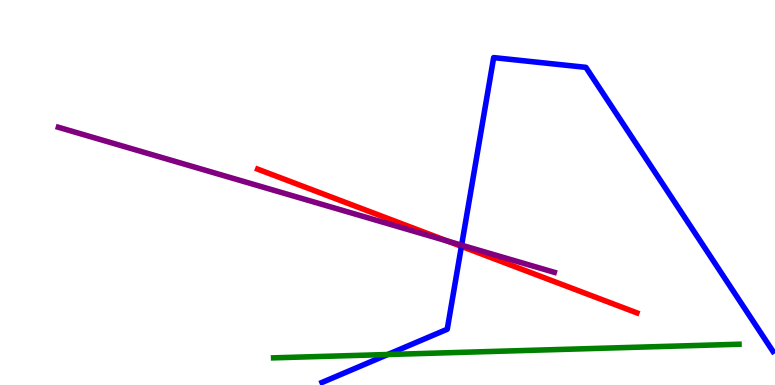[{'lines': ['blue', 'red'], 'intersections': [{'x': 5.95, 'y': 3.6}]}, {'lines': ['green', 'red'], 'intersections': []}, {'lines': ['purple', 'red'], 'intersections': [{'x': 5.77, 'y': 3.74}]}, {'lines': ['blue', 'green'], 'intersections': [{'x': 5.0, 'y': 0.792}]}, {'lines': ['blue', 'purple'], 'intersections': [{'x': 5.96, 'y': 3.63}]}, {'lines': ['green', 'purple'], 'intersections': []}]